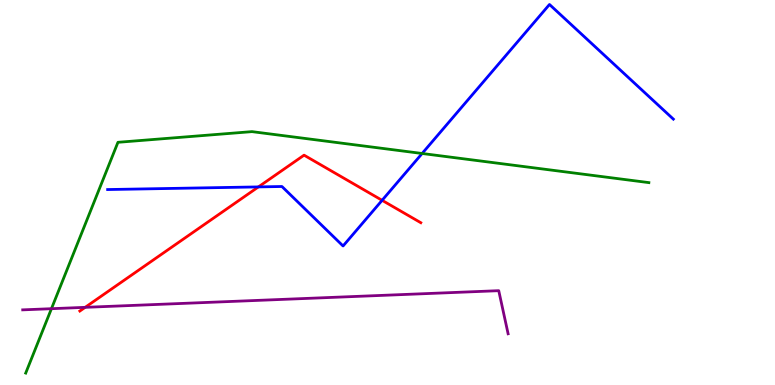[{'lines': ['blue', 'red'], 'intersections': [{'x': 3.33, 'y': 5.15}, {'x': 4.93, 'y': 4.8}]}, {'lines': ['green', 'red'], 'intersections': []}, {'lines': ['purple', 'red'], 'intersections': [{'x': 1.1, 'y': 2.02}]}, {'lines': ['blue', 'green'], 'intersections': [{'x': 5.45, 'y': 6.01}]}, {'lines': ['blue', 'purple'], 'intersections': []}, {'lines': ['green', 'purple'], 'intersections': [{'x': 0.664, 'y': 1.98}]}]